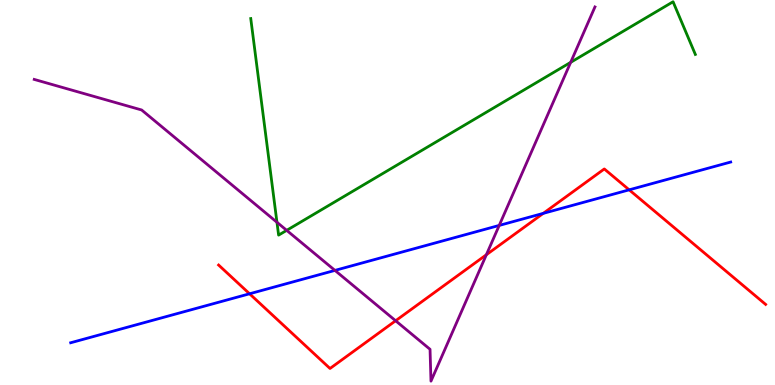[{'lines': ['blue', 'red'], 'intersections': [{'x': 3.22, 'y': 2.37}, {'x': 7.01, 'y': 4.46}, {'x': 8.12, 'y': 5.07}]}, {'lines': ['green', 'red'], 'intersections': []}, {'lines': ['purple', 'red'], 'intersections': [{'x': 5.1, 'y': 1.67}, {'x': 6.28, 'y': 3.38}]}, {'lines': ['blue', 'green'], 'intersections': []}, {'lines': ['blue', 'purple'], 'intersections': [{'x': 4.32, 'y': 2.98}, {'x': 6.44, 'y': 4.14}]}, {'lines': ['green', 'purple'], 'intersections': [{'x': 3.57, 'y': 4.23}, {'x': 3.7, 'y': 4.02}, {'x': 7.36, 'y': 8.38}]}]